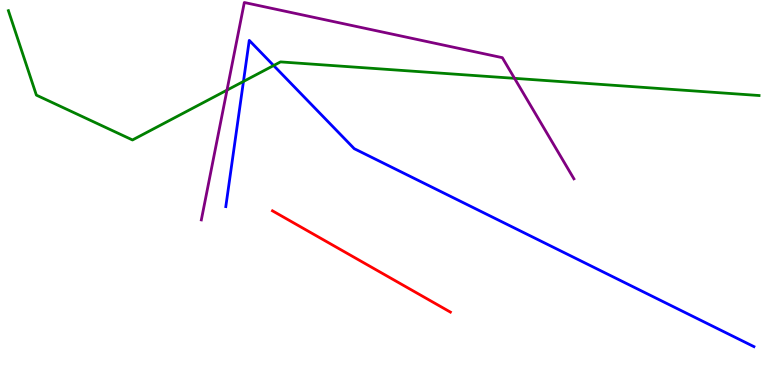[{'lines': ['blue', 'red'], 'intersections': []}, {'lines': ['green', 'red'], 'intersections': []}, {'lines': ['purple', 'red'], 'intersections': []}, {'lines': ['blue', 'green'], 'intersections': [{'x': 3.14, 'y': 7.88}, {'x': 3.53, 'y': 8.3}]}, {'lines': ['blue', 'purple'], 'intersections': []}, {'lines': ['green', 'purple'], 'intersections': [{'x': 2.93, 'y': 7.66}, {'x': 6.64, 'y': 7.97}]}]